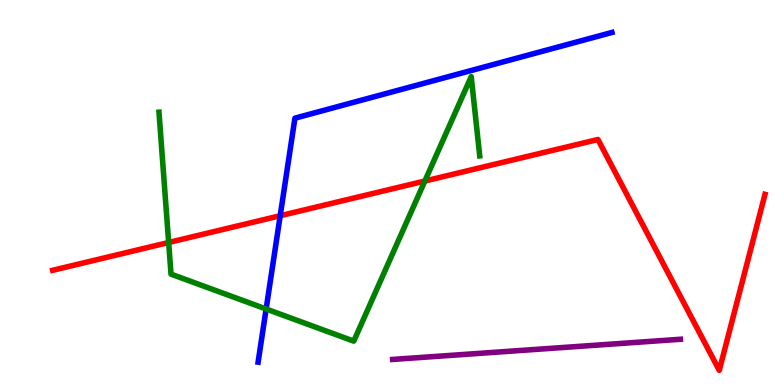[{'lines': ['blue', 'red'], 'intersections': [{'x': 3.62, 'y': 4.4}]}, {'lines': ['green', 'red'], 'intersections': [{'x': 2.18, 'y': 3.7}, {'x': 5.48, 'y': 5.3}]}, {'lines': ['purple', 'red'], 'intersections': []}, {'lines': ['blue', 'green'], 'intersections': [{'x': 3.43, 'y': 1.97}]}, {'lines': ['blue', 'purple'], 'intersections': []}, {'lines': ['green', 'purple'], 'intersections': []}]